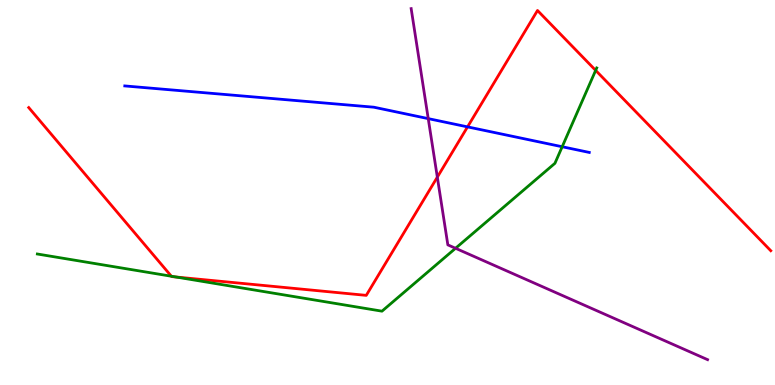[{'lines': ['blue', 'red'], 'intersections': [{'x': 6.03, 'y': 6.7}]}, {'lines': ['green', 'red'], 'intersections': [{'x': 2.21, 'y': 2.83}, {'x': 2.27, 'y': 2.8}, {'x': 7.69, 'y': 8.17}]}, {'lines': ['purple', 'red'], 'intersections': [{'x': 5.64, 'y': 5.4}]}, {'lines': ['blue', 'green'], 'intersections': [{'x': 7.25, 'y': 6.19}]}, {'lines': ['blue', 'purple'], 'intersections': [{'x': 5.53, 'y': 6.92}]}, {'lines': ['green', 'purple'], 'intersections': [{'x': 5.88, 'y': 3.55}]}]